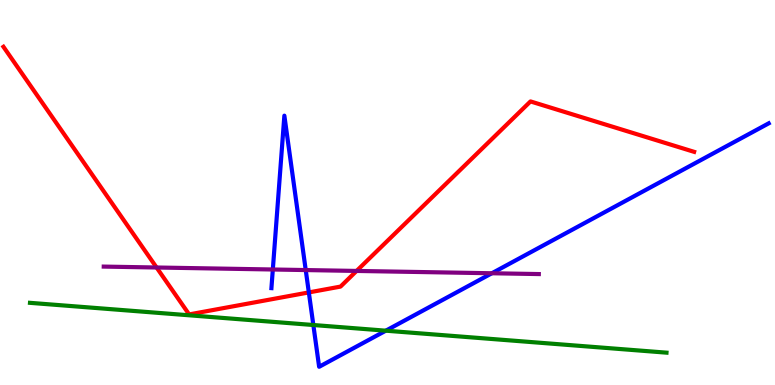[{'lines': ['blue', 'red'], 'intersections': [{'x': 3.98, 'y': 2.4}]}, {'lines': ['green', 'red'], 'intersections': []}, {'lines': ['purple', 'red'], 'intersections': [{'x': 2.02, 'y': 3.05}, {'x': 4.6, 'y': 2.96}]}, {'lines': ['blue', 'green'], 'intersections': [{'x': 4.04, 'y': 1.56}, {'x': 4.98, 'y': 1.41}]}, {'lines': ['blue', 'purple'], 'intersections': [{'x': 3.52, 'y': 3.0}, {'x': 3.95, 'y': 2.99}, {'x': 6.35, 'y': 2.9}]}, {'lines': ['green', 'purple'], 'intersections': []}]